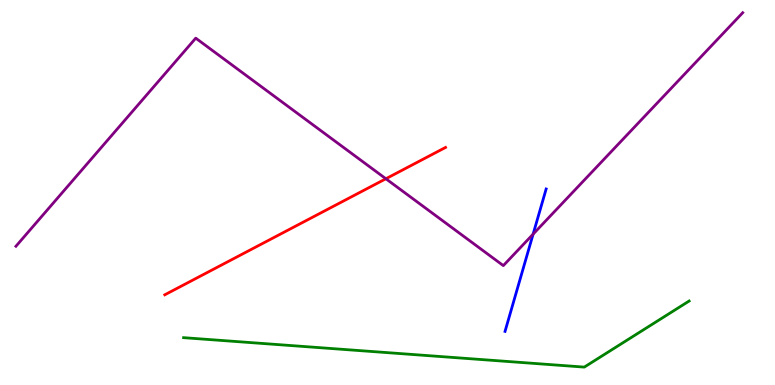[{'lines': ['blue', 'red'], 'intersections': []}, {'lines': ['green', 'red'], 'intersections': []}, {'lines': ['purple', 'red'], 'intersections': [{'x': 4.98, 'y': 5.36}]}, {'lines': ['blue', 'green'], 'intersections': []}, {'lines': ['blue', 'purple'], 'intersections': [{'x': 6.88, 'y': 3.92}]}, {'lines': ['green', 'purple'], 'intersections': []}]